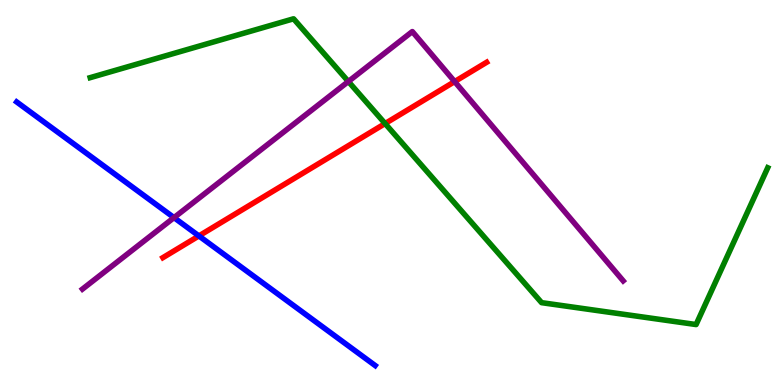[{'lines': ['blue', 'red'], 'intersections': [{'x': 2.57, 'y': 3.87}]}, {'lines': ['green', 'red'], 'intersections': [{'x': 4.97, 'y': 6.79}]}, {'lines': ['purple', 'red'], 'intersections': [{'x': 5.87, 'y': 7.88}]}, {'lines': ['blue', 'green'], 'intersections': []}, {'lines': ['blue', 'purple'], 'intersections': [{'x': 2.25, 'y': 4.35}]}, {'lines': ['green', 'purple'], 'intersections': [{'x': 4.49, 'y': 7.88}]}]